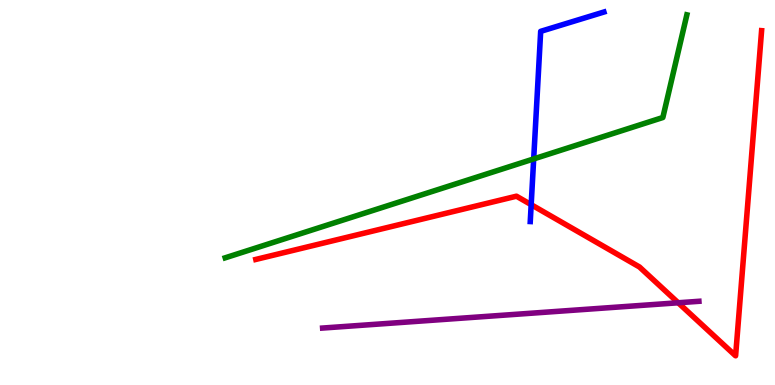[{'lines': ['blue', 'red'], 'intersections': [{'x': 6.85, 'y': 4.68}]}, {'lines': ['green', 'red'], 'intersections': []}, {'lines': ['purple', 'red'], 'intersections': [{'x': 8.75, 'y': 2.14}]}, {'lines': ['blue', 'green'], 'intersections': [{'x': 6.89, 'y': 5.87}]}, {'lines': ['blue', 'purple'], 'intersections': []}, {'lines': ['green', 'purple'], 'intersections': []}]